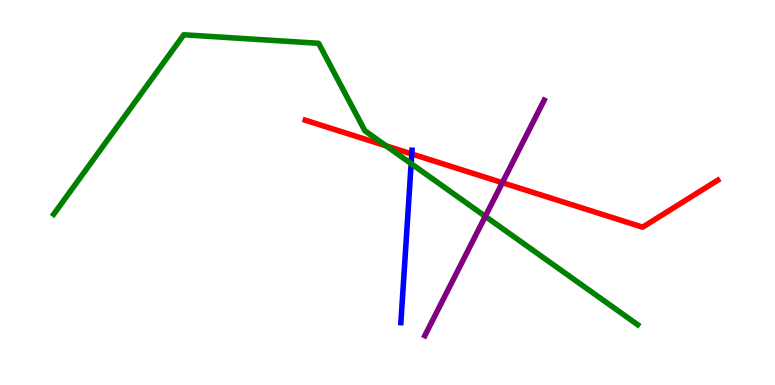[{'lines': ['blue', 'red'], 'intersections': [{'x': 5.31, 'y': 6.0}]}, {'lines': ['green', 'red'], 'intersections': [{'x': 4.98, 'y': 6.21}]}, {'lines': ['purple', 'red'], 'intersections': [{'x': 6.48, 'y': 5.25}]}, {'lines': ['blue', 'green'], 'intersections': [{'x': 5.31, 'y': 5.75}]}, {'lines': ['blue', 'purple'], 'intersections': []}, {'lines': ['green', 'purple'], 'intersections': [{'x': 6.26, 'y': 4.38}]}]